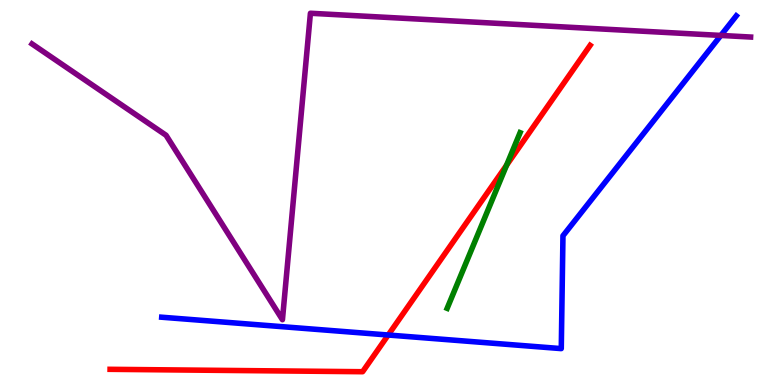[{'lines': ['blue', 'red'], 'intersections': [{'x': 5.01, 'y': 1.3}]}, {'lines': ['green', 'red'], 'intersections': [{'x': 6.54, 'y': 5.71}]}, {'lines': ['purple', 'red'], 'intersections': []}, {'lines': ['blue', 'green'], 'intersections': []}, {'lines': ['blue', 'purple'], 'intersections': [{'x': 9.3, 'y': 9.08}]}, {'lines': ['green', 'purple'], 'intersections': []}]